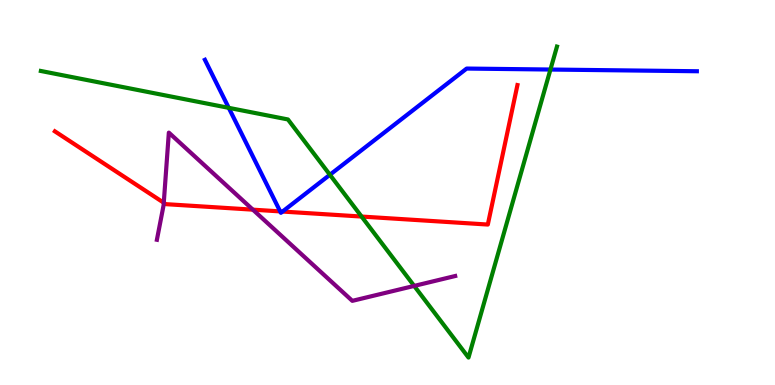[{'lines': ['blue', 'red'], 'intersections': [{'x': 3.62, 'y': 4.51}, {'x': 3.65, 'y': 4.51}]}, {'lines': ['green', 'red'], 'intersections': [{'x': 4.67, 'y': 4.38}]}, {'lines': ['purple', 'red'], 'intersections': [{'x': 2.11, 'y': 4.73}, {'x': 3.26, 'y': 4.55}]}, {'lines': ['blue', 'green'], 'intersections': [{'x': 2.95, 'y': 7.2}, {'x': 4.26, 'y': 5.46}, {'x': 7.1, 'y': 8.19}]}, {'lines': ['blue', 'purple'], 'intersections': []}, {'lines': ['green', 'purple'], 'intersections': [{'x': 5.34, 'y': 2.57}]}]